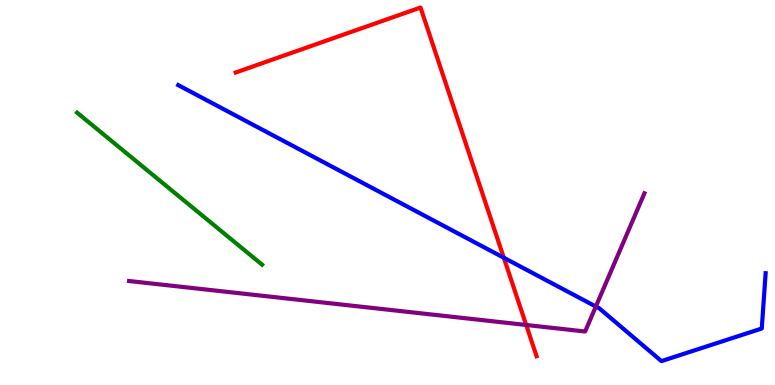[{'lines': ['blue', 'red'], 'intersections': [{'x': 6.5, 'y': 3.31}]}, {'lines': ['green', 'red'], 'intersections': []}, {'lines': ['purple', 'red'], 'intersections': [{'x': 6.79, 'y': 1.56}]}, {'lines': ['blue', 'green'], 'intersections': []}, {'lines': ['blue', 'purple'], 'intersections': [{'x': 7.69, 'y': 2.04}]}, {'lines': ['green', 'purple'], 'intersections': []}]